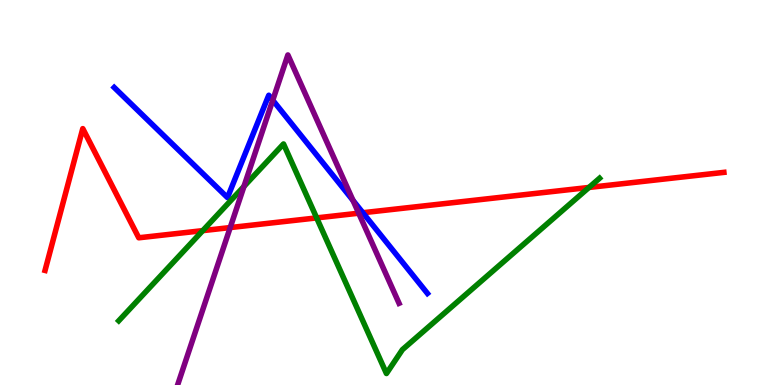[{'lines': ['blue', 'red'], 'intersections': [{'x': 4.68, 'y': 4.47}]}, {'lines': ['green', 'red'], 'intersections': [{'x': 2.62, 'y': 4.01}, {'x': 4.09, 'y': 4.34}, {'x': 7.6, 'y': 5.13}]}, {'lines': ['purple', 'red'], 'intersections': [{'x': 2.97, 'y': 4.09}, {'x': 4.63, 'y': 4.46}]}, {'lines': ['blue', 'green'], 'intersections': []}, {'lines': ['blue', 'purple'], 'intersections': [{'x': 3.52, 'y': 7.4}, {'x': 4.55, 'y': 4.79}]}, {'lines': ['green', 'purple'], 'intersections': [{'x': 3.15, 'y': 5.16}]}]